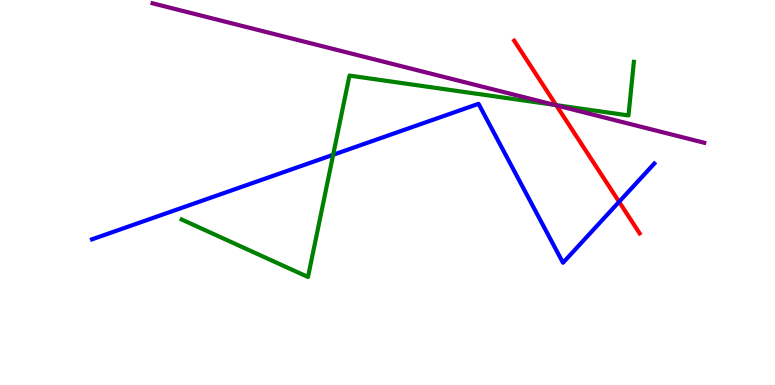[{'lines': ['blue', 'red'], 'intersections': [{'x': 7.99, 'y': 4.76}]}, {'lines': ['green', 'red'], 'intersections': [{'x': 7.18, 'y': 7.27}]}, {'lines': ['purple', 'red'], 'intersections': [{'x': 7.18, 'y': 7.26}]}, {'lines': ['blue', 'green'], 'intersections': [{'x': 4.3, 'y': 5.98}]}, {'lines': ['blue', 'purple'], 'intersections': []}, {'lines': ['green', 'purple'], 'intersections': [{'x': 7.15, 'y': 7.28}]}]